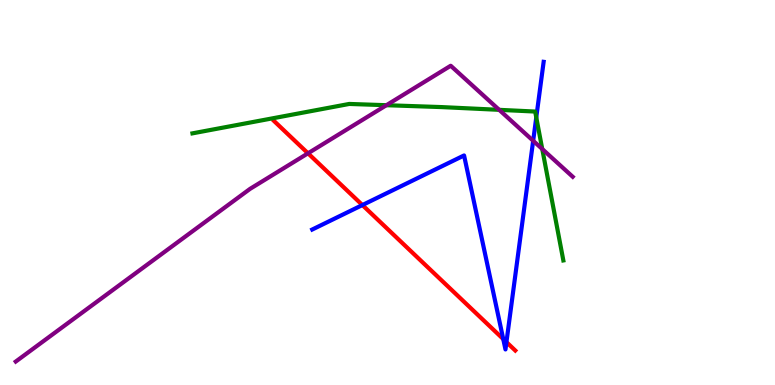[{'lines': ['blue', 'red'], 'intersections': [{'x': 4.68, 'y': 4.67}, {'x': 6.49, 'y': 1.19}, {'x': 6.53, 'y': 1.11}]}, {'lines': ['green', 'red'], 'intersections': []}, {'lines': ['purple', 'red'], 'intersections': [{'x': 3.97, 'y': 6.02}]}, {'lines': ['blue', 'green'], 'intersections': [{'x': 6.92, 'y': 6.95}]}, {'lines': ['blue', 'purple'], 'intersections': [{'x': 6.88, 'y': 6.34}]}, {'lines': ['green', 'purple'], 'intersections': [{'x': 4.99, 'y': 7.27}, {'x': 6.44, 'y': 7.15}, {'x': 7.0, 'y': 6.13}]}]